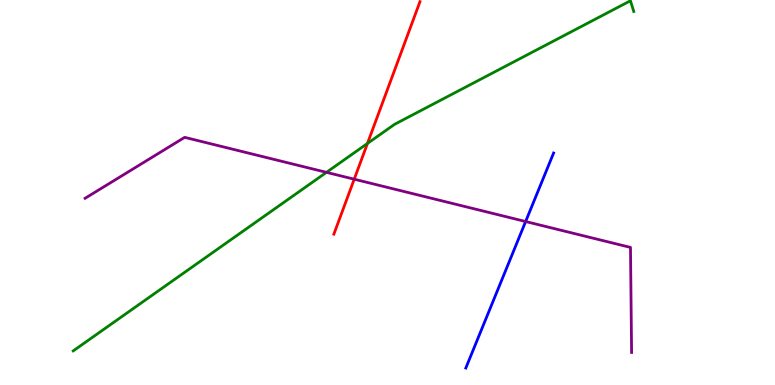[{'lines': ['blue', 'red'], 'intersections': []}, {'lines': ['green', 'red'], 'intersections': [{'x': 4.74, 'y': 6.27}]}, {'lines': ['purple', 'red'], 'intersections': [{'x': 4.57, 'y': 5.35}]}, {'lines': ['blue', 'green'], 'intersections': []}, {'lines': ['blue', 'purple'], 'intersections': [{'x': 6.78, 'y': 4.25}]}, {'lines': ['green', 'purple'], 'intersections': [{'x': 4.21, 'y': 5.52}]}]